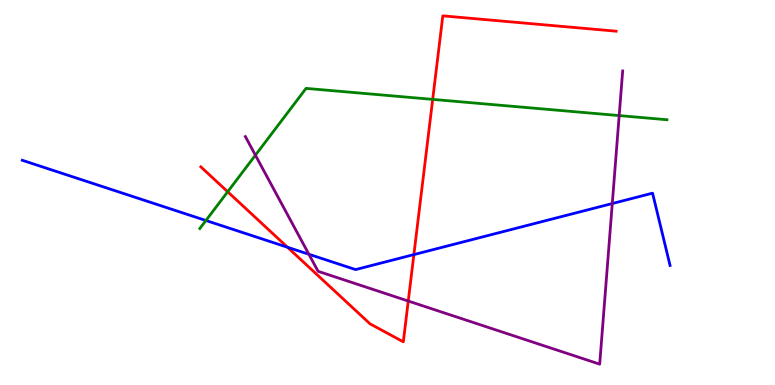[{'lines': ['blue', 'red'], 'intersections': [{'x': 3.71, 'y': 3.58}, {'x': 5.34, 'y': 3.39}]}, {'lines': ['green', 'red'], 'intersections': [{'x': 2.94, 'y': 5.02}, {'x': 5.58, 'y': 7.42}]}, {'lines': ['purple', 'red'], 'intersections': [{'x': 5.27, 'y': 2.18}]}, {'lines': ['blue', 'green'], 'intersections': [{'x': 2.66, 'y': 4.27}]}, {'lines': ['blue', 'purple'], 'intersections': [{'x': 3.99, 'y': 3.4}, {'x': 7.9, 'y': 4.71}]}, {'lines': ['green', 'purple'], 'intersections': [{'x': 3.3, 'y': 5.97}, {'x': 7.99, 'y': 7.0}]}]